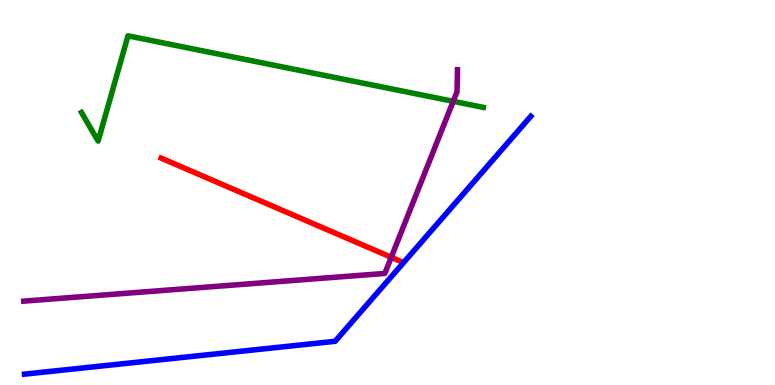[{'lines': ['blue', 'red'], 'intersections': []}, {'lines': ['green', 'red'], 'intersections': []}, {'lines': ['purple', 'red'], 'intersections': [{'x': 5.05, 'y': 3.32}]}, {'lines': ['blue', 'green'], 'intersections': []}, {'lines': ['blue', 'purple'], 'intersections': []}, {'lines': ['green', 'purple'], 'intersections': [{'x': 5.85, 'y': 7.37}]}]